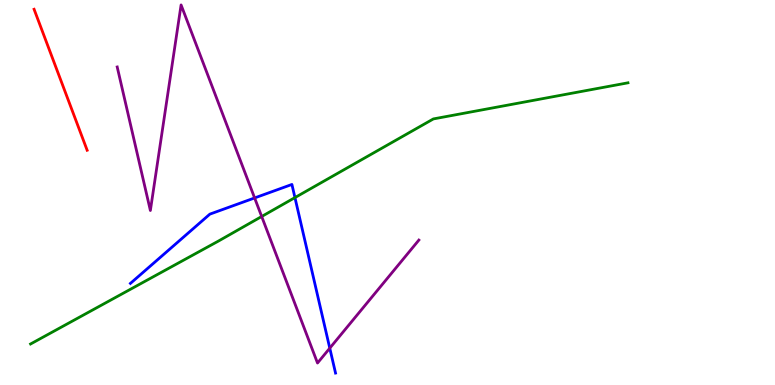[{'lines': ['blue', 'red'], 'intersections': []}, {'lines': ['green', 'red'], 'intersections': []}, {'lines': ['purple', 'red'], 'intersections': []}, {'lines': ['blue', 'green'], 'intersections': [{'x': 3.81, 'y': 4.87}]}, {'lines': ['blue', 'purple'], 'intersections': [{'x': 3.29, 'y': 4.86}, {'x': 4.26, 'y': 0.957}]}, {'lines': ['green', 'purple'], 'intersections': [{'x': 3.38, 'y': 4.38}]}]